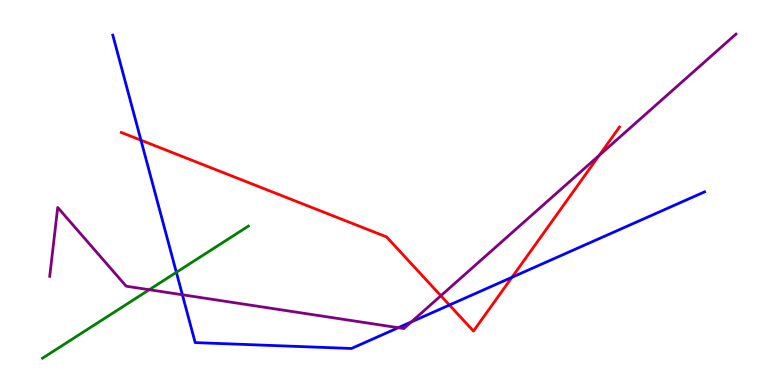[{'lines': ['blue', 'red'], 'intersections': [{'x': 1.82, 'y': 6.36}, {'x': 5.8, 'y': 2.08}, {'x': 6.61, 'y': 2.8}]}, {'lines': ['green', 'red'], 'intersections': []}, {'lines': ['purple', 'red'], 'intersections': [{'x': 5.69, 'y': 2.32}, {'x': 7.73, 'y': 5.97}]}, {'lines': ['blue', 'green'], 'intersections': [{'x': 2.28, 'y': 2.93}]}, {'lines': ['blue', 'purple'], 'intersections': [{'x': 2.35, 'y': 2.34}, {'x': 5.14, 'y': 1.49}, {'x': 5.31, 'y': 1.64}]}, {'lines': ['green', 'purple'], 'intersections': [{'x': 1.93, 'y': 2.48}]}]